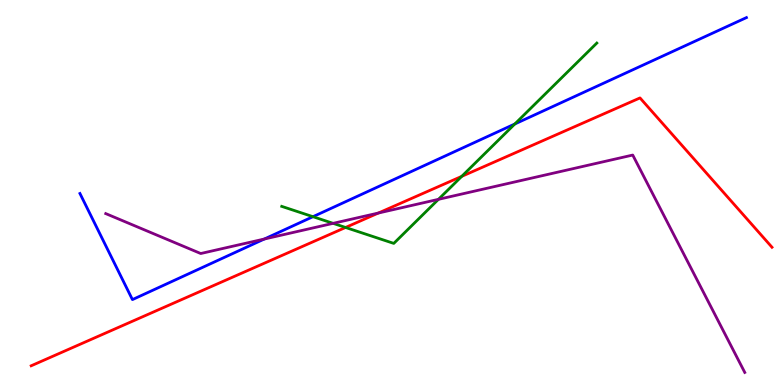[{'lines': ['blue', 'red'], 'intersections': []}, {'lines': ['green', 'red'], 'intersections': [{'x': 4.46, 'y': 4.09}, {'x': 5.96, 'y': 5.42}]}, {'lines': ['purple', 'red'], 'intersections': [{'x': 4.88, 'y': 4.47}]}, {'lines': ['blue', 'green'], 'intersections': [{'x': 4.04, 'y': 4.37}, {'x': 6.64, 'y': 6.78}]}, {'lines': ['blue', 'purple'], 'intersections': [{'x': 3.41, 'y': 3.79}]}, {'lines': ['green', 'purple'], 'intersections': [{'x': 4.3, 'y': 4.2}, {'x': 5.66, 'y': 4.82}]}]